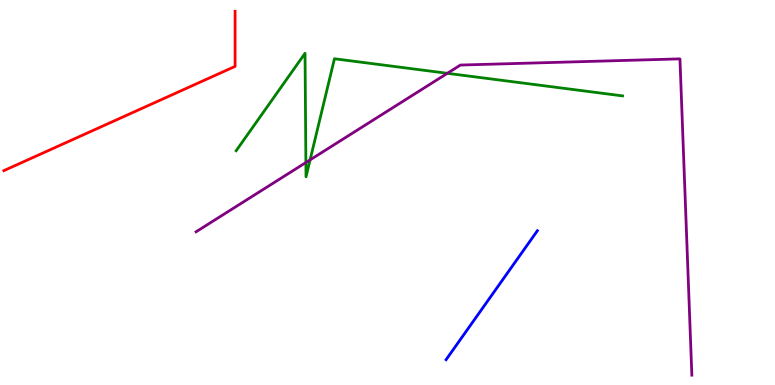[{'lines': ['blue', 'red'], 'intersections': []}, {'lines': ['green', 'red'], 'intersections': []}, {'lines': ['purple', 'red'], 'intersections': []}, {'lines': ['blue', 'green'], 'intersections': []}, {'lines': ['blue', 'purple'], 'intersections': []}, {'lines': ['green', 'purple'], 'intersections': [{'x': 3.95, 'y': 5.78}, {'x': 4.0, 'y': 5.85}, {'x': 5.77, 'y': 8.1}]}]